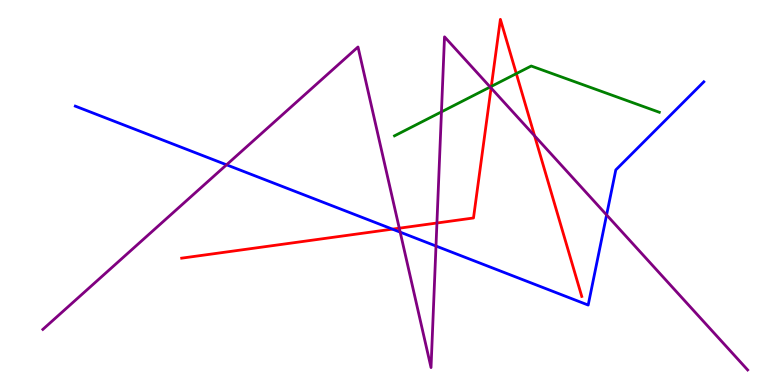[{'lines': ['blue', 'red'], 'intersections': [{'x': 5.06, 'y': 4.05}]}, {'lines': ['green', 'red'], 'intersections': [{'x': 6.34, 'y': 7.76}, {'x': 6.66, 'y': 8.09}]}, {'lines': ['purple', 'red'], 'intersections': [{'x': 5.15, 'y': 4.07}, {'x': 5.64, 'y': 4.21}, {'x': 6.34, 'y': 7.71}, {'x': 6.9, 'y': 6.47}]}, {'lines': ['blue', 'green'], 'intersections': []}, {'lines': ['blue', 'purple'], 'intersections': [{'x': 2.92, 'y': 5.72}, {'x': 5.16, 'y': 3.97}, {'x': 5.63, 'y': 3.61}, {'x': 7.83, 'y': 4.42}]}, {'lines': ['green', 'purple'], 'intersections': [{'x': 5.7, 'y': 7.09}, {'x': 6.32, 'y': 7.74}]}]